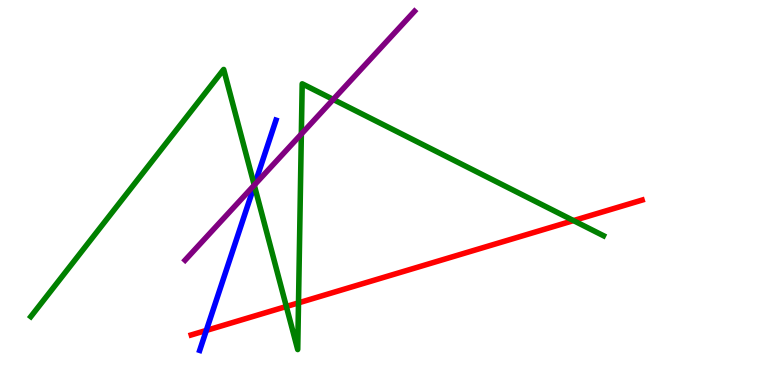[{'lines': ['blue', 'red'], 'intersections': [{'x': 2.66, 'y': 1.42}]}, {'lines': ['green', 'red'], 'intersections': [{'x': 3.69, 'y': 2.04}, {'x': 3.85, 'y': 2.13}, {'x': 7.4, 'y': 4.27}]}, {'lines': ['purple', 'red'], 'intersections': []}, {'lines': ['blue', 'green'], 'intersections': [{'x': 3.28, 'y': 5.18}]}, {'lines': ['blue', 'purple'], 'intersections': [{'x': 3.28, 'y': 5.2}]}, {'lines': ['green', 'purple'], 'intersections': [{'x': 3.28, 'y': 5.19}, {'x': 3.89, 'y': 6.52}, {'x': 4.3, 'y': 7.42}]}]